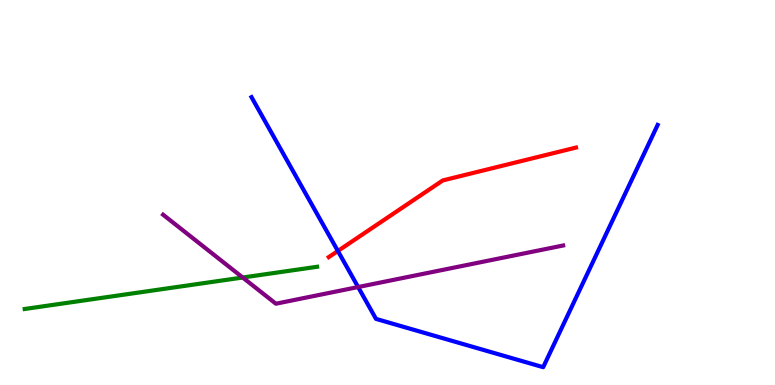[{'lines': ['blue', 'red'], 'intersections': [{'x': 4.36, 'y': 3.48}]}, {'lines': ['green', 'red'], 'intersections': []}, {'lines': ['purple', 'red'], 'intersections': []}, {'lines': ['blue', 'green'], 'intersections': []}, {'lines': ['blue', 'purple'], 'intersections': [{'x': 4.62, 'y': 2.54}]}, {'lines': ['green', 'purple'], 'intersections': [{'x': 3.13, 'y': 2.79}]}]